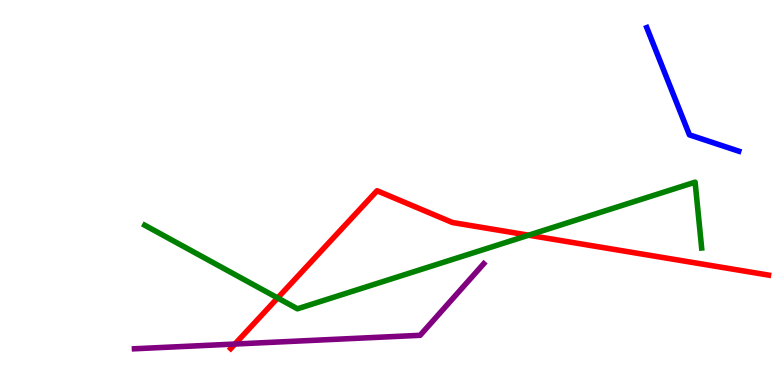[{'lines': ['blue', 'red'], 'intersections': []}, {'lines': ['green', 'red'], 'intersections': [{'x': 3.58, 'y': 2.26}, {'x': 6.82, 'y': 3.89}]}, {'lines': ['purple', 'red'], 'intersections': [{'x': 3.03, 'y': 1.06}]}, {'lines': ['blue', 'green'], 'intersections': []}, {'lines': ['blue', 'purple'], 'intersections': []}, {'lines': ['green', 'purple'], 'intersections': []}]